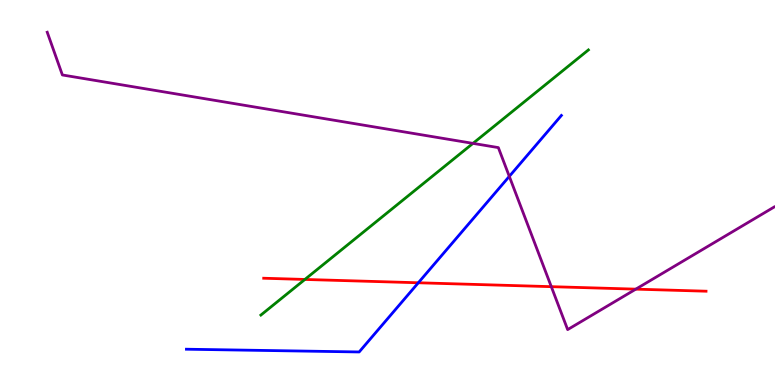[{'lines': ['blue', 'red'], 'intersections': [{'x': 5.4, 'y': 2.66}]}, {'lines': ['green', 'red'], 'intersections': [{'x': 3.93, 'y': 2.74}]}, {'lines': ['purple', 'red'], 'intersections': [{'x': 7.11, 'y': 2.55}, {'x': 8.2, 'y': 2.49}]}, {'lines': ['blue', 'green'], 'intersections': []}, {'lines': ['blue', 'purple'], 'intersections': [{'x': 6.57, 'y': 5.42}]}, {'lines': ['green', 'purple'], 'intersections': [{'x': 6.1, 'y': 6.28}]}]